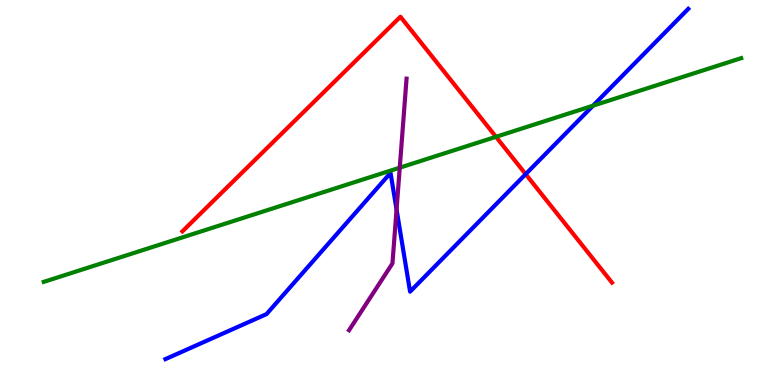[{'lines': ['blue', 'red'], 'intersections': [{'x': 6.78, 'y': 5.48}]}, {'lines': ['green', 'red'], 'intersections': [{'x': 6.4, 'y': 6.45}]}, {'lines': ['purple', 'red'], 'intersections': []}, {'lines': ['blue', 'green'], 'intersections': [{'x': 7.65, 'y': 7.25}]}, {'lines': ['blue', 'purple'], 'intersections': [{'x': 5.12, 'y': 4.56}]}, {'lines': ['green', 'purple'], 'intersections': [{'x': 5.16, 'y': 5.64}]}]